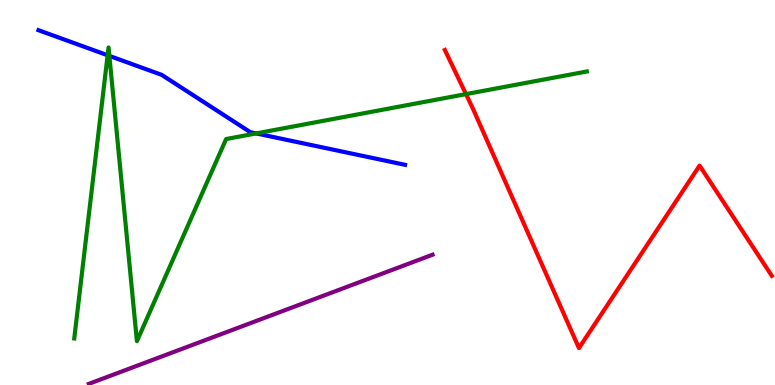[{'lines': ['blue', 'red'], 'intersections': []}, {'lines': ['green', 'red'], 'intersections': [{'x': 6.01, 'y': 7.56}]}, {'lines': ['purple', 'red'], 'intersections': []}, {'lines': ['blue', 'green'], 'intersections': [{'x': 1.39, 'y': 8.56}, {'x': 1.41, 'y': 8.55}, {'x': 3.31, 'y': 6.53}]}, {'lines': ['blue', 'purple'], 'intersections': []}, {'lines': ['green', 'purple'], 'intersections': []}]